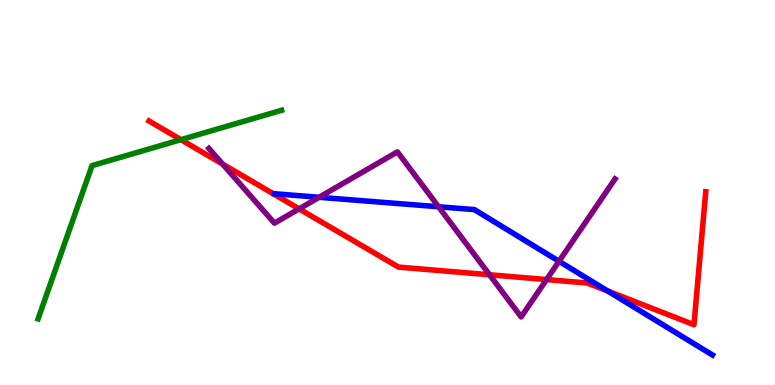[{'lines': ['blue', 'red'], 'intersections': [{'x': 7.84, 'y': 2.44}]}, {'lines': ['green', 'red'], 'intersections': [{'x': 2.33, 'y': 6.37}]}, {'lines': ['purple', 'red'], 'intersections': [{'x': 2.87, 'y': 5.74}, {'x': 3.86, 'y': 4.57}, {'x': 6.32, 'y': 2.86}, {'x': 7.05, 'y': 2.74}]}, {'lines': ['blue', 'green'], 'intersections': []}, {'lines': ['blue', 'purple'], 'intersections': [{'x': 4.12, 'y': 4.88}, {'x': 5.66, 'y': 4.63}, {'x': 7.21, 'y': 3.21}]}, {'lines': ['green', 'purple'], 'intersections': []}]